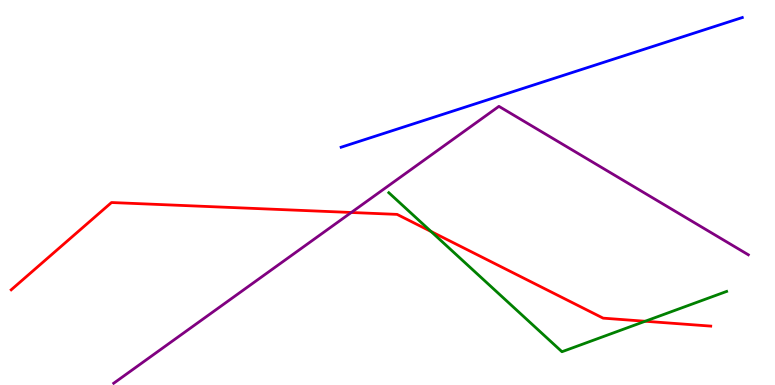[{'lines': ['blue', 'red'], 'intersections': []}, {'lines': ['green', 'red'], 'intersections': [{'x': 5.56, 'y': 3.99}, {'x': 8.32, 'y': 1.66}]}, {'lines': ['purple', 'red'], 'intersections': [{'x': 4.53, 'y': 4.48}]}, {'lines': ['blue', 'green'], 'intersections': []}, {'lines': ['blue', 'purple'], 'intersections': []}, {'lines': ['green', 'purple'], 'intersections': []}]